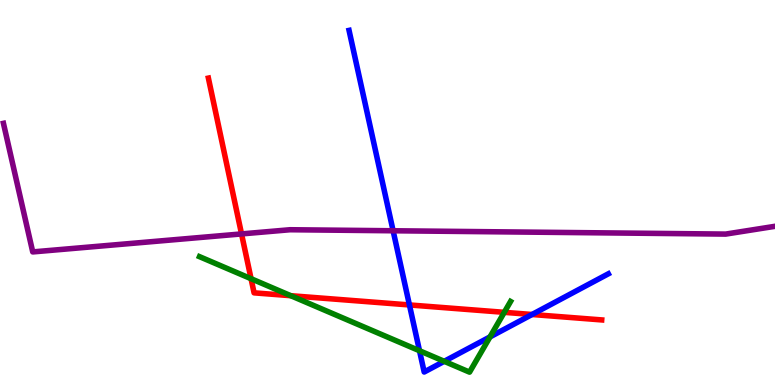[{'lines': ['blue', 'red'], 'intersections': [{'x': 5.28, 'y': 2.08}, {'x': 6.87, 'y': 1.83}]}, {'lines': ['green', 'red'], 'intersections': [{'x': 3.24, 'y': 2.76}, {'x': 3.75, 'y': 2.32}, {'x': 6.51, 'y': 1.89}]}, {'lines': ['purple', 'red'], 'intersections': [{'x': 3.12, 'y': 3.92}]}, {'lines': ['blue', 'green'], 'intersections': [{'x': 5.41, 'y': 0.89}, {'x': 5.73, 'y': 0.615}, {'x': 6.32, 'y': 1.25}]}, {'lines': ['blue', 'purple'], 'intersections': [{'x': 5.07, 'y': 4.01}]}, {'lines': ['green', 'purple'], 'intersections': []}]